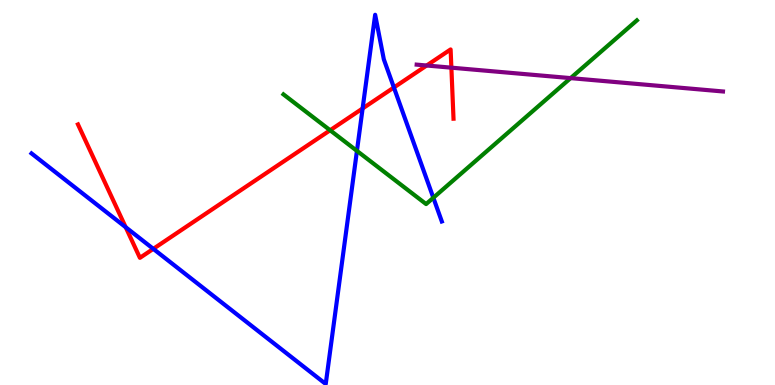[{'lines': ['blue', 'red'], 'intersections': [{'x': 1.62, 'y': 4.1}, {'x': 1.98, 'y': 3.54}, {'x': 4.68, 'y': 7.18}, {'x': 5.08, 'y': 7.73}]}, {'lines': ['green', 'red'], 'intersections': [{'x': 4.26, 'y': 6.62}]}, {'lines': ['purple', 'red'], 'intersections': [{'x': 5.51, 'y': 8.3}, {'x': 5.82, 'y': 8.24}]}, {'lines': ['blue', 'green'], 'intersections': [{'x': 4.61, 'y': 6.08}, {'x': 5.59, 'y': 4.86}]}, {'lines': ['blue', 'purple'], 'intersections': []}, {'lines': ['green', 'purple'], 'intersections': [{'x': 7.36, 'y': 7.97}]}]